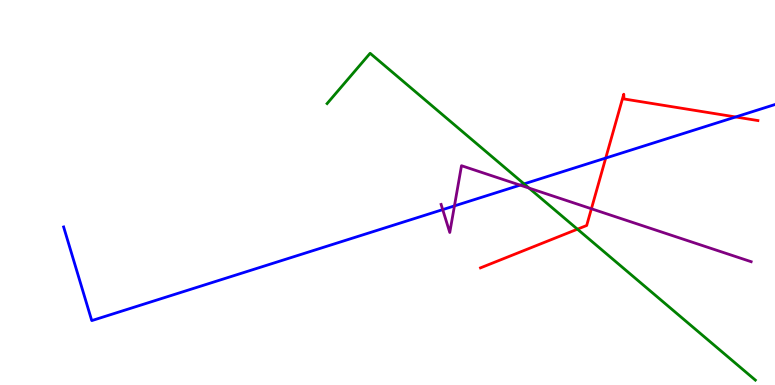[{'lines': ['blue', 'red'], 'intersections': [{'x': 7.82, 'y': 5.89}, {'x': 9.49, 'y': 6.96}]}, {'lines': ['green', 'red'], 'intersections': [{'x': 7.45, 'y': 4.05}]}, {'lines': ['purple', 'red'], 'intersections': [{'x': 7.63, 'y': 4.58}]}, {'lines': ['blue', 'green'], 'intersections': [{'x': 6.76, 'y': 5.22}]}, {'lines': ['blue', 'purple'], 'intersections': [{'x': 5.71, 'y': 4.56}, {'x': 5.86, 'y': 4.65}, {'x': 6.71, 'y': 5.19}]}, {'lines': ['green', 'purple'], 'intersections': [{'x': 6.83, 'y': 5.11}]}]